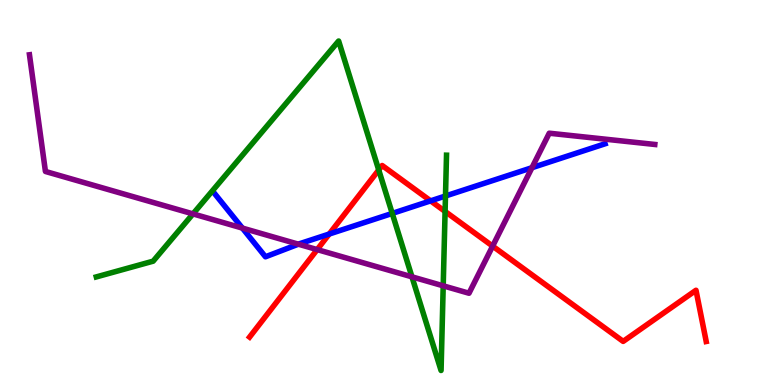[{'lines': ['blue', 'red'], 'intersections': [{'x': 4.25, 'y': 3.92}, {'x': 5.56, 'y': 4.78}]}, {'lines': ['green', 'red'], 'intersections': [{'x': 4.89, 'y': 5.59}, {'x': 5.74, 'y': 4.51}]}, {'lines': ['purple', 'red'], 'intersections': [{'x': 4.09, 'y': 3.52}, {'x': 6.36, 'y': 3.61}]}, {'lines': ['blue', 'green'], 'intersections': [{'x': 5.06, 'y': 4.46}, {'x': 5.75, 'y': 4.91}]}, {'lines': ['blue', 'purple'], 'intersections': [{'x': 3.13, 'y': 4.08}, {'x': 3.85, 'y': 3.66}, {'x': 6.86, 'y': 5.64}]}, {'lines': ['green', 'purple'], 'intersections': [{'x': 2.49, 'y': 4.44}, {'x': 5.32, 'y': 2.81}, {'x': 5.72, 'y': 2.58}]}]